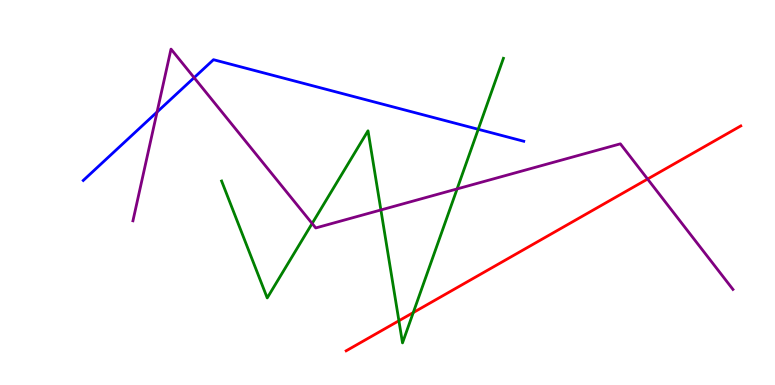[{'lines': ['blue', 'red'], 'intersections': []}, {'lines': ['green', 'red'], 'intersections': [{'x': 5.15, 'y': 1.67}, {'x': 5.33, 'y': 1.88}]}, {'lines': ['purple', 'red'], 'intersections': [{'x': 8.36, 'y': 5.35}]}, {'lines': ['blue', 'green'], 'intersections': [{'x': 6.17, 'y': 6.64}]}, {'lines': ['blue', 'purple'], 'intersections': [{'x': 2.03, 'y': 7.09}, {'x': 2.5, 'y': 7.98}]}, {'lines': ['green', 'purple'], 'intersections': [{'x': 4.03, 'y': 4.2}, {'x': 4.91, 'y': 4.55}, {'x': 5.9, 'y': 5.09}]}]